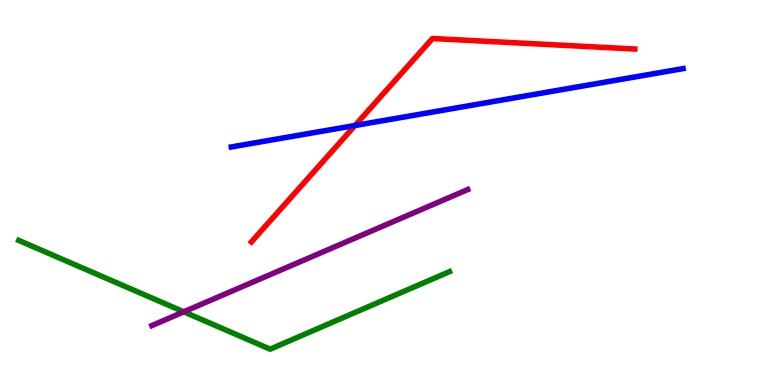[{'lines': ['blue', 'red'], 'intersections': [{'x': 4.58, 'y': 6.74}]}, {'lines': ['green', 'red'], 'intersections': []}, {'lines': ['purple', 'red'], 'intersections': []}, {'lines': ['blue', 'green'], 'intersections': []}, {'lines': ['blue', 'purple'], 'intersections': []}, {'lines': ['green', 'purple'], 'intersections': [{'x': 2.37, 'y': 1.9}]}]